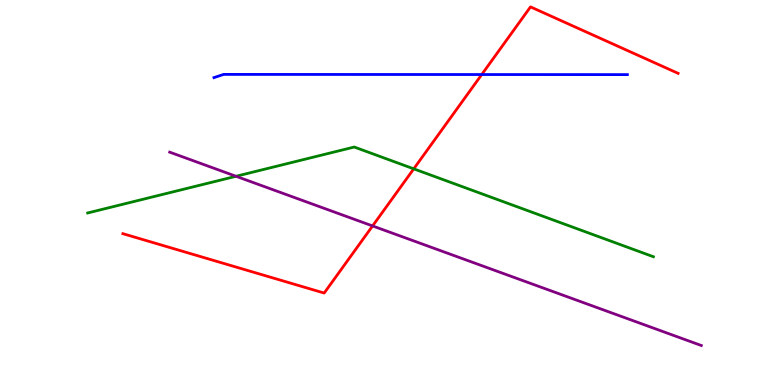[{'lines': ['blue', 'red'], 'intersections': [{'x': 6.22, 'y': 8.06}]}, {'lines': ['green', 'red'], 'intersections': [{'x': 5.34, 'y': 5.61}]}, {'lines': ['purple', 'red'], 'intersections': [{'x': 4.81, 'y': 4.13}]}, {'lines': ['blue', 'green'], 'intersections': []}, {'lines': ['blue', 'purple'], 'intersections': []}, {'lines': ['green', 'purple'], 'intersections': [{'x': 3.05, 'y': 5.42}]}]